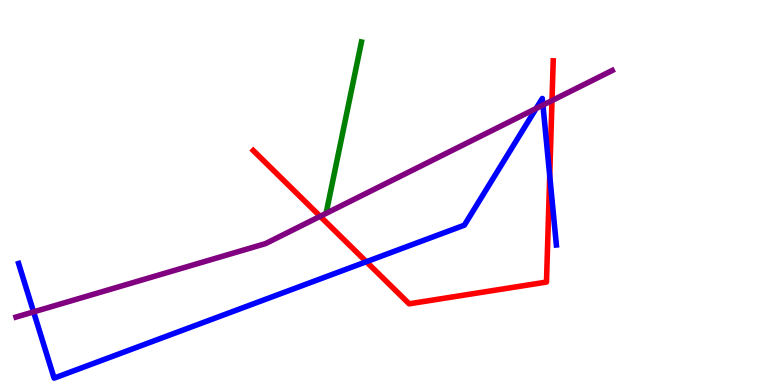[{'lines': ['blue', 'red'], 'intersections': [{'x': 4.73, 'y': 3.2}, {'x': 7.09, 'y': 5.44}]}, {'lines': ['green', 'red'], 'intersections': []}, {'lines': ['purple', 'red'], 'intersections': [{'x': 4.13, 'y': 4.38}, {'x': 7.12, 'y': 7.39}]}, {'lines': ['blue', 'green'], 'intersections': []}, {'lines': ['blue', 'purple'], 'intersections': [{'x': 0.434, 'y': 1.9}, {'x': 6.92, 'y': 7.18}, {'x': 7.01, 'y': 7.27}]}, {'lines': ['green', 'purple'], 'intersections': []}]